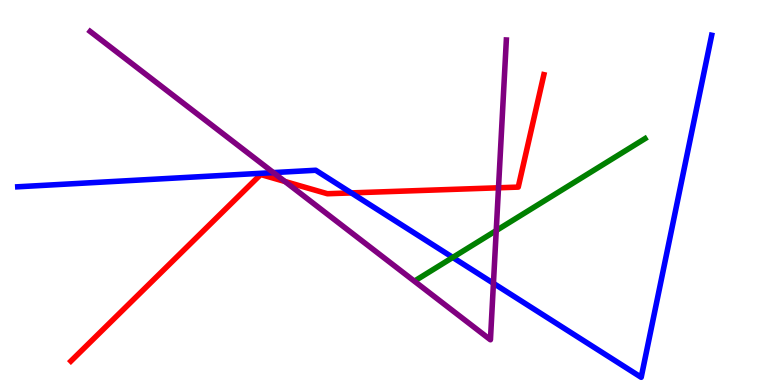[{'lines': ['blue', 'red'], 'intersections': [{'x': 4.53, 'y': 4.99}]}, {'lines': ['green', 'red'], 'intersections': []}, {'lines': ['purple', 'red'], 'intersections': [{'x': 3.68, 'y': 5.29}, {'x': 6.43, 'y': 5.12}]}, {'lines': ['blue', 'green'], 'intersections': [{'x': 5.84, 'y': 3.31}]}, {'lines': ['blue', 'purple'], 'intersections': [{'x': 3.53, 'y': 5.52}, {'x': 6.37, 'y': 2.64}]}, {'lines': ['green', 'purple'], 'intersections': [{'x': 6.4, 'y': 4.01}]}]